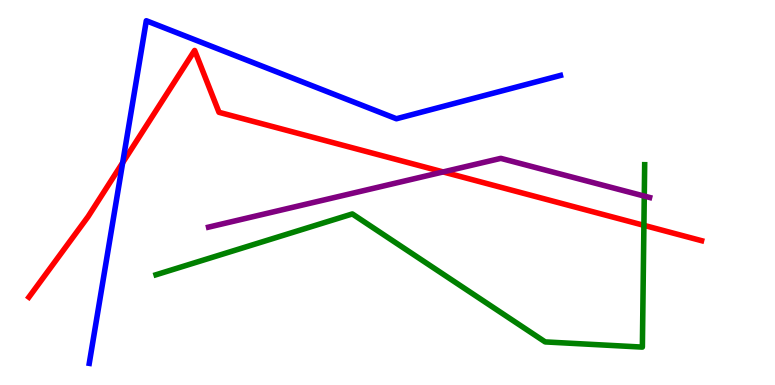[{'lines': ['blue', 'red'], 'intersections': [{'x': 1.58, 'y': 5.77}]}, {'lines': ['green', 'red'], 'intersections': [{'x': 8.31, 'y': 4.15}]}, {'lines': ['purple', 'red'], 'intersections': [{'x': 5.72, 'y': 5.53}]}, {'lines': ['blue', 'green'], 'intersections': []}, {'lines': ['blue', 'purple'], 'intersections': []}, {'lines': ['green', 'purple'], 'intersections': [{'x': 8.31, 'y': 4.91}]}]